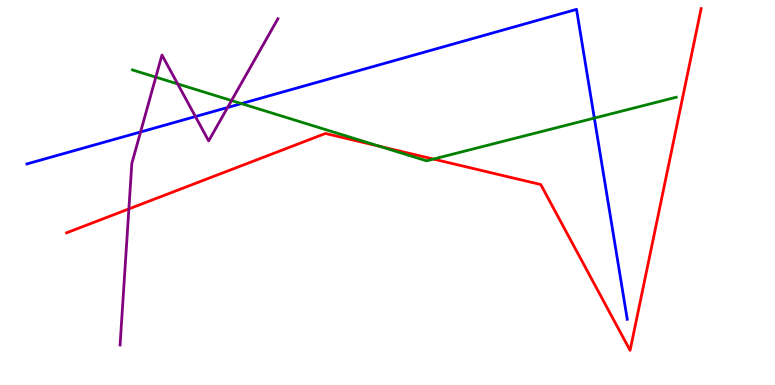[{'lines': ['blue', 'red'], 'intersections': []}, {'lines': ['green', 'red'], 'intersections': [{'x': 4.9, 'y': 6.2}, {'x': 5.59, 'y': 5.87}]}, {'lines': ['purple', 'red'], 'intersections': [{'x': 1.66, 'y': 4.57}]}, {'lines': ['blue', 'green'], 'intersections': [{'x': 3.12, 'y': 7.31}, {'x': 7.67, 'y': 6.93}]}, {'lines': ['blue', 'purple'], 'intersections': [{'x': 1.81, 'y': 6.57}, {'x': 2.52, 'y': 6.97}, {'x': 2.94, 'y': 7.21}]}, {'lines': ['green', 'purple'], 'intersections': [{'x': 2.01, 'y': 8.0}, {'x': 2.29, 'y': 7.82}, {'x': 2.99, 'y': 7.39}]}]